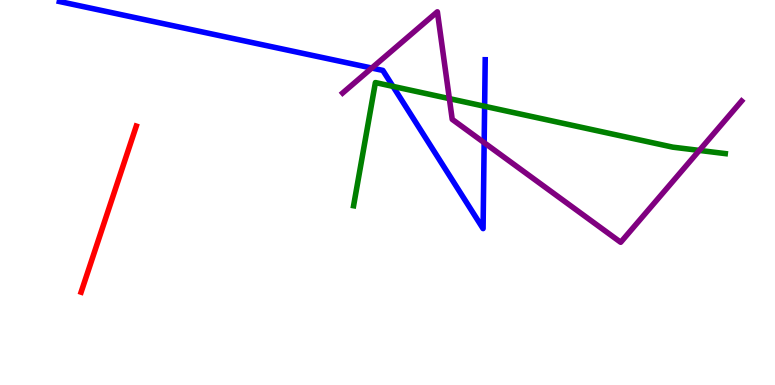[{'lines': ['blue', 'red'], 'intersections': []}, {'lines': ['green', 'red'], 'intersections': []}, {'lines': ['purple', 'red'], 'intersections': []}, {'lines': ['blue', 'green'], 'intersections': [{'x': 5.07, 'y': 7.76}, {'x': 6.25, 'y': 7.24}]}, {'lines': ['blue', 'purple'], 'intersections': [{'x': 4.8, 'y': 8.23}, {'x': 6.25, 'y': 6.29}]}, {'lines': ['green', 'purple'], 'intersections': [{'x': 5.8, 'y': 7.44}, {'x': 9.02, 'y': 6.09}]}]